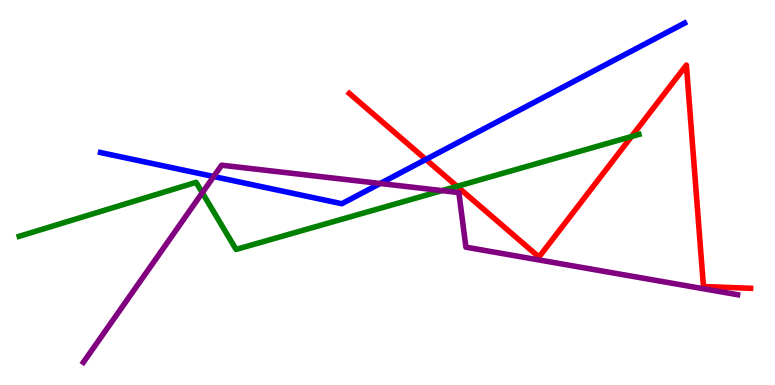[{'lines': ['blue', 'red'], 'intersections': [{'x': 5.5, 'y': 5.86}]}, {'lines': ['green', 'red'], 'intersections': [{'x': 5.9, 'y': 5.16}, {'x': 8.15, 'y': 6.45}]}, {'lines': ['purple', 'red'], 'intersections': []}, {'lines': ['blue', 'green'], 'intersections': []}, {'lines': ['blue', 'purple'], 'intersections': [{'x': 2.76, 'y': 5.41}, {'x': 4.91, 'y': 5.23}]}, {'lines': ['green', 'purple'], 'intersections': [{'x': 2.61, 'y': 4.99}, {'x': 5.7, 'y': 5.05}]}]